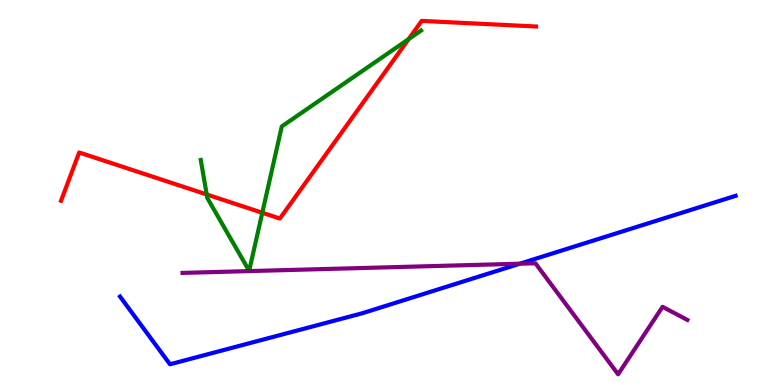[{'lines': ['blue', 'red'], 'intersections': []}, {'lines': ['green', 'red'], 'intersections': [{'x': 2.67, 'y': 4.95}, {'x': 3.38, 'y': 4.47}, {'x': 5.27, 'y': 8.98}]}, {'lines': ['purple', 'red'], 'intersections': []}, {'lines': ['blue', 'green'], 'intersections': []}, {'lines': ['blue', 'purple'], 'intersections': [{'x': 6.71, 'y': 3.15}]}, {'lines': ['green', 'purple'], 'intersections': []}]